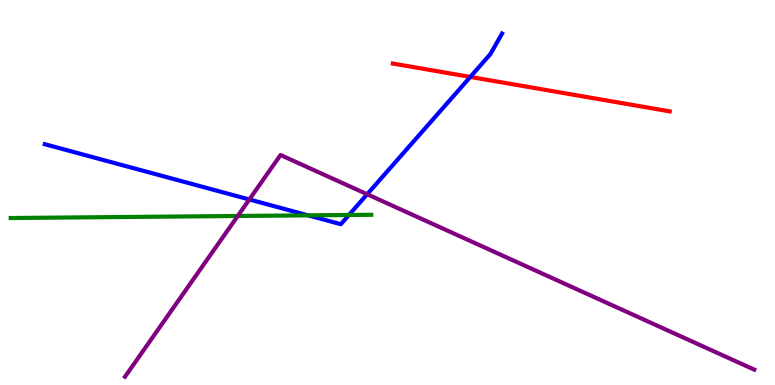[{'lines': ['blue', 'red'], 'intersections': [{'x': 6.07, 'y': 8.0}]}, {'lines': ['green', 'red'], 'intersections': []}, {'lines': ['purple', 'red'], 'intersections': []}, {'lines': ['blue', 'green'], 'intersections': [{'x': 3.98, 'y': 4.41}, {'x': 4.5, 'y': 4.42}]}, {'lines': ['blue', 'purple'], 'intersections': [{'x': 3.22, 'y': 4.82}, {'x': 4.74, 'y': 4.95}]}, {'lines': ['green', 'purple'], 'intersections': [{'x': 3.07, 'y': 4.39}]}]